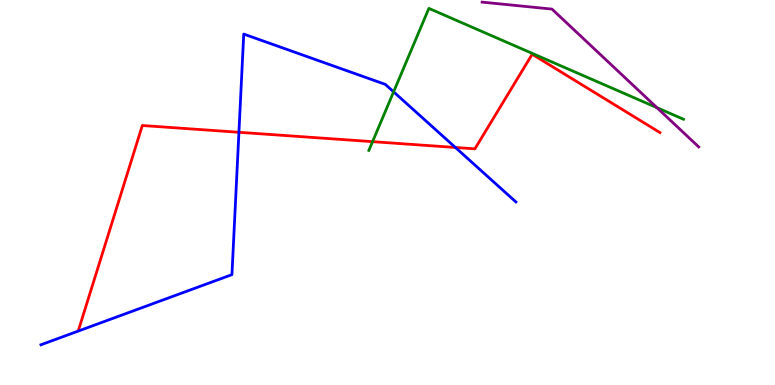[{'lines': ['blue', 'red'], 'intersections': [{'x': 3.08, 'y': 6.56}, {'x': 5.88, 'y': 6.17}]}, {'lines': ['green', 'red'], 'intersections': [{'x': 4.81, 'y': 6.32}]}, {'lines': ['purple', 'red'], 'intersections': []}, {'lines': ['blue', 'green'], 'intersections': [{'x': 5.08, 'y': 7.61}]}, {'lines': ['blue', 'purple'], 'intersections': []}, {'lines': ['green', 'purple'], 'intersections': [{'x': 8.48, 'y': 7.2}]}]